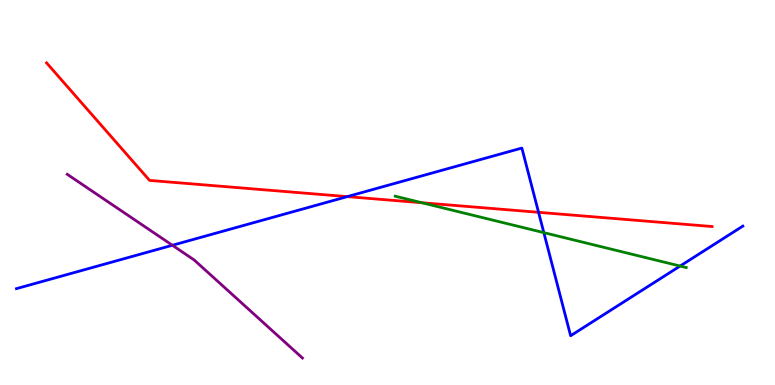[{'lines': ['blue', 'red'], 'intersections': [{'x': 4.48, 'y': 4.89}, {'x': 6.95, 'y': 4.49}]}, {'lines': ['green', 'red'], 'intersections': [{'x': 5.44, 'y': 4.73}]}, {'lines': ['purple', 'red'], 'intersections': []}, {'lines': ['blue', 'green'], 'intersections': [{'x': 7.02, 'y': 3.96}, {'x': 8.78, 'y': 3.09}]}, {'lines': ['blue', 'purple'], 'intersections': [{'x': 2.22, 'y': 3.63}]}, {'lines': ['green', 'purple'], 'intersections': []}]